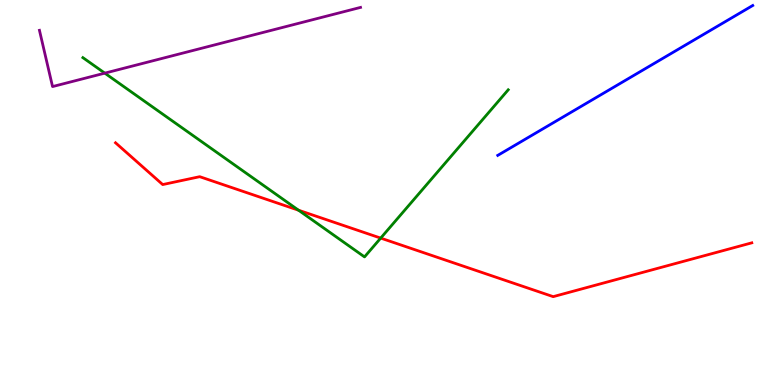[{'lines': ['blue', 'red'], 'intersections': []}, {'lines': ['green', 'red'], 'intersections': [{'x': 3.85, 'y': 4.54}, {'x': 4.91, 'y': 3.82}]}, {'lines': ['purple', 'red'], 'intersections': []}, {'lines': ['blue', 'green'], 'intersections': []}, {'lines': ['blue', 'purple'], 'intersections': []}, {'lines': ['green', 'purple'], 'intersections': [{'x': 1.35, 'y': 8.1}]}]